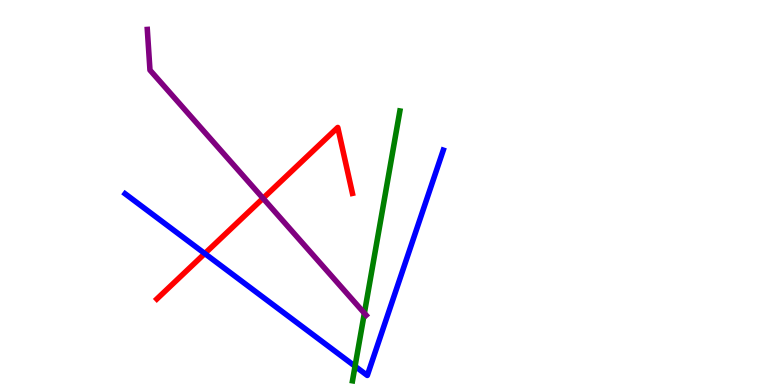[{'lines': ['blue', 'red'], 'intersections': [{'x': 2.64, 'y': 3.41}]}, {'lines': ['green', 'red'], 'intersections': []}, {'lines': ['purple', 'red'], 'intersections': [{'x': 3.39, 'y': 4.85}]}, {'lines': ['blue', 'green'], 'intersections': [{'x': 4.58, 'y': 0.487}]}, {'lines': ['blue', 'purple'], 'intersections': []}, {'lines': ['green', 'purple'], 'intersections': [{'x': 4.7, 'y': 1.87}]}]